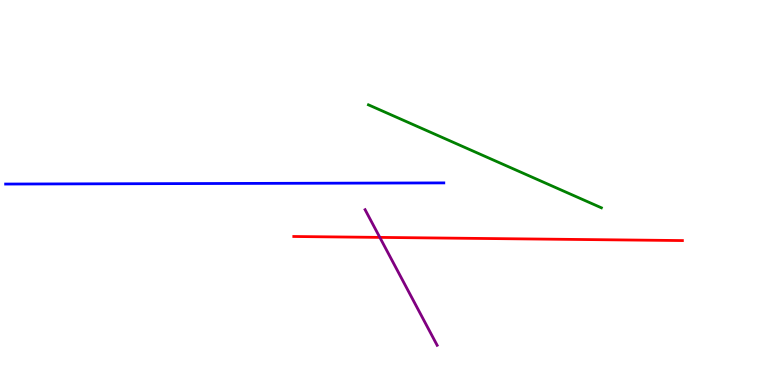[{'lines': ['blue', 'red'], 'intersections': []}, {'lines': ['green', 'red'], 'intersections': []}, {'lines': ['purple', 'red'], 'intersections': [{'x': 4.9, 'y': 3.83}]}, {'lines': ['blue', 'green'], 'intersections': []}, {'lines': ['blue', 'purple'], 'intersections': []}, {'lines': ['green', 'purple'], 'intersections': []}]